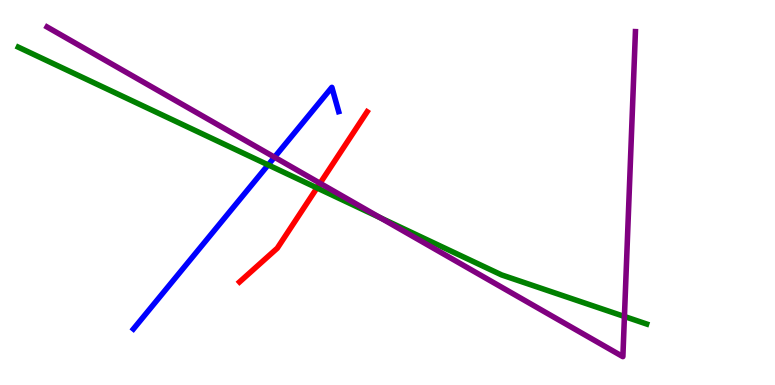[{'lines': ['blue', 'red'], 'intersections': []}, {'lines': ['green', 'red'], 'intersections': [{'x': 4.09, 'y': 5.12}]}, {'lines': ['purple', 'red'], 'intersections': [{'x': 4.13, 'y': 5.24}]}, {'lines': ['blue', 'green'], 'intersections': [{'x': 3.46, 'y': 5.72}]}, {'lines': ['blue', 'purple'], 'intersections': [{'x': 3.54, 'y': 5.92}]}, {'lines': ['green', 'purple'], 'intersections': [{'x': 4.91, 'y': 4.34}, {'x': 8.06, 'y': 1.78}]}]